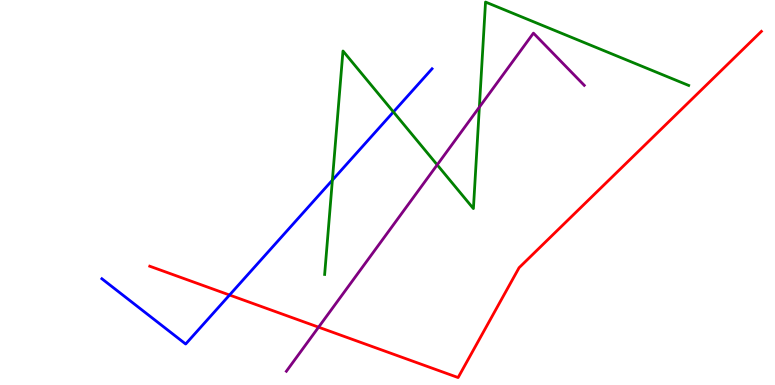[{'lines': ['blue', 'red'], 'intersections': [{'x': 2.96, 'y': 2.34}]}, {'lines': ['green', 'red'], 'intersections': []}, {'lines': ['purple', 'red'], 'intersections': [{'x': 4.11, 'y': 1.5}]}, {'lines': ['blue', 'green'], 'intersections': [{'x': 4.29, 'y': 5.32}, {'x': 5.08, 'y': 7.09}]}, {'lines': ['blue', 'purple'], 'intersections': []}, {'lines': ['green', 'purple'], 'intersections': [{'x': 5.64, 'y': 5.72}, {'x': 6.19, 'y': 7.22}]}]